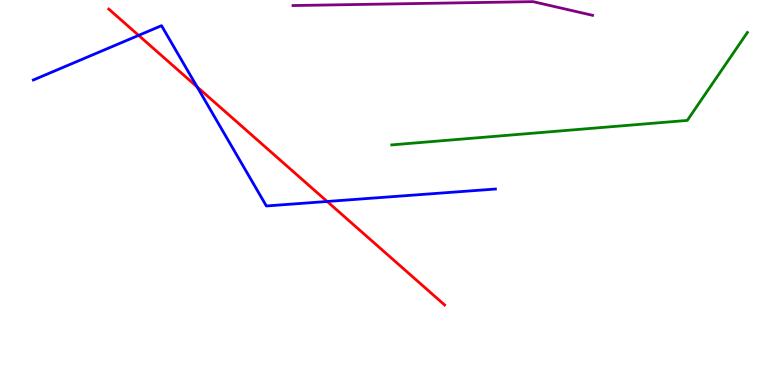[{'lines': ['blue', 'red'], 'intersections': [{'x': 1.79, 'y': 9.08}, {'x': 2.54, 'y': 7.74}, {'x': 4.22, 'y': 4.77}]}, {'lines': ['green', 'red'], 'intersections': []}, {'lines': ['purple', 'red'], 'intersections': []}, {'lines': ['blue', 'green'], 'intersections': []}, {'lines': ['blue', 'purple'], 'intersections': []}, {'lines': ['green', 'purple'], 'intersections': []}]